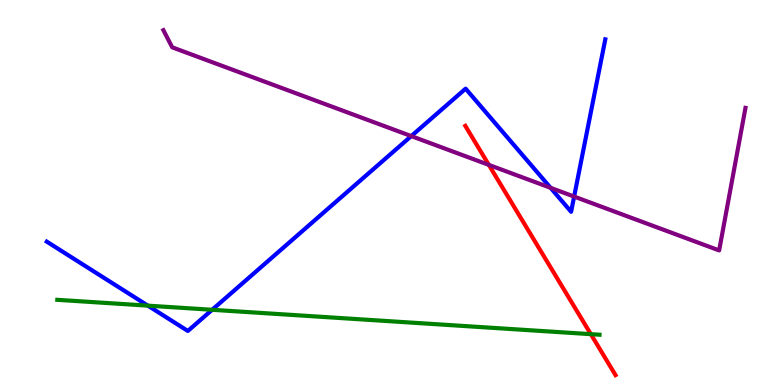[{'lines': ['blue', 'red'], 'intersections': []}, {'lines': ['green', 'red'], 'intersections': [{'x': 7.62, 'y': 1.32}]}, {'lines': ['purple', 'red'], 'intersections': [{'x': 6.31, 'y': 5.72}]}, {'lines': ['blue', 'green'], 'intersections': [{'x': 1.91, 'y': 2.06}, {'x': 2.74, 'y': 1.95}]}, {'lines': ['blue', 'purple'], 'intersections': [{'x': 5.31, 'y': 6.47}, {'x': 7.1, 'y': 5.12}, {'x': 7.41, 'y': 4.89}]}, {'lines': ['green', 'purple'], 'intersections': []}]